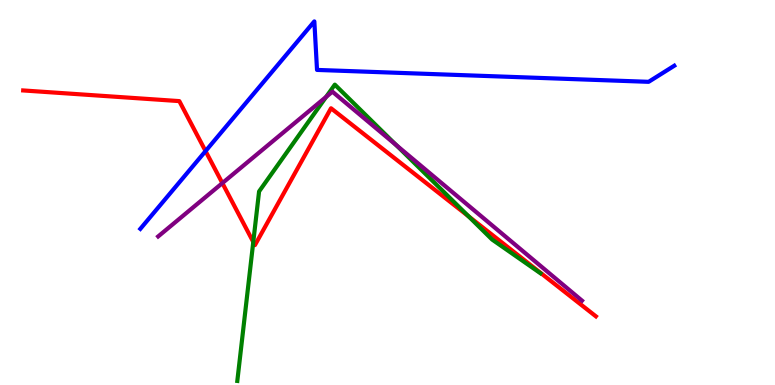[{'lines': ['blue', 'red'], 'intersections': [{'x': 2.65, 'y': 6.08}]}, {'lines': ['green', 'red'], 'intersections': [{'x': 3.27, 'y': 3.72}, {'x': 6.04, 'y': 4.38}]}, {'lines': ['purple', 'red'], 'intersections': [{'x': 2.87, 'y': 5.24}]}, {'lines': ['blue', 'green'], 'intersections': []}, {'lines': ['blue', 'purple'], 'intersections': []}, {'lines': ['green', 'purple'], 'intersections': [{'x': 4.21, 'y': 7.48}, {'x': 5.11, 'y': 6.23}]}]